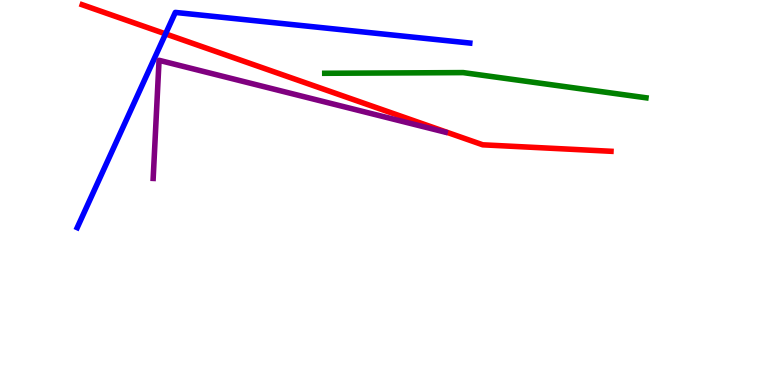[{'lines': ['blue', 'red'], 'intersections': [{'x': 2.14, 'y': 9.12}]}, {'lines': ['green', 'red'], 'intersections': []}, {'lines': ['purple', 'red'], 'intersections': []}, {'lines': ['blue', 'green'], 'intersections': []}, {'lines': ['blue', 'purple'], 'intersections': []}, {'lines': ['green', 'purple'], 'intersections': []}]